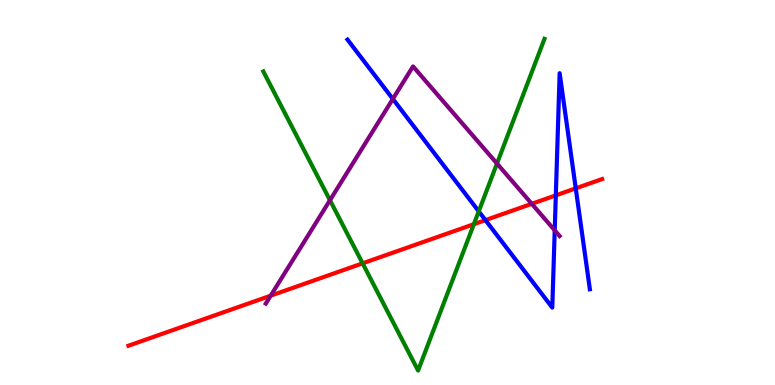[{'lines': ['blue', 'red'], 'intersections': [{'x': 6.26, 'y': 4.28}, {'x': 7.17, 'y': 4.93}, {'x': 7.43, 'y': 5.11}]}, {'lines': ['green', 'red'], 'intersections': [{'x': 4.68, 'y': 3.16}, {'x': 6.11, 'y': 4.18}]}, {'lines': ['purple', 'red'], 'intersections': [{'x': 3.49, 'y': 2.32}, {'x': 6.86, 'y': 4.71}]}, {'lines': ['blue', 'green'], 'intersections': [{'x': 6.18, 'y': 4.51}]}, {'lines': ['blue', 'purple'], 'intersections': [{'x': 5.07, 'y': 7.43}, {'x': 7.16, 'y': 4.02}]}, {'lines': ['green', 'purple'], 'intersections': [{'x': 4.26, 'y': 4.8}, {'x': 6.41, 'y': 5.75}]}]